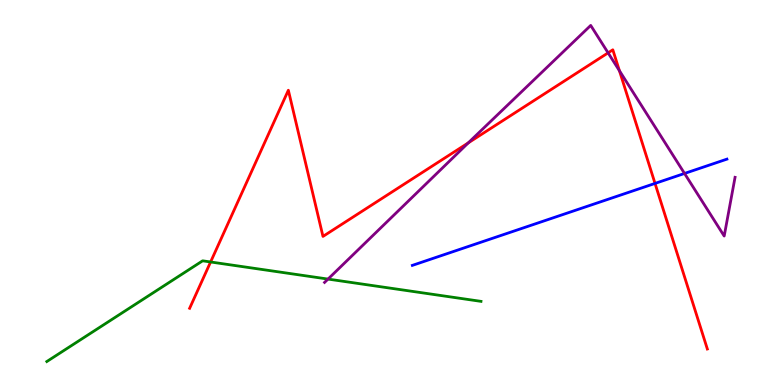[{'lines': ['blue', 'red'], 'intersections': [{'x': 8.45, 'y': 5.24}]}, {'lines': ['green', 'red'], 'intersections': [{'x': 2.72, 'y': 3.2}]}, {'lines': ['purple', 'red'], 'intersections': [{'x': 6.04, 'y': 6.29}, {'x': 7.85, 'y': 8.63}, {'x': 7.99, 'y': 8.16}]}, {'lines': ['blue', 'green'], 'intersections': []}, {'lines': ['blue', 'purple'], 'intersections': [{'x': 8.83, 'y': 5.49}]}, {'lines': ['green', 'purple'], 'intersections': [{'x': 4.23, 'y': 2.75}]}]